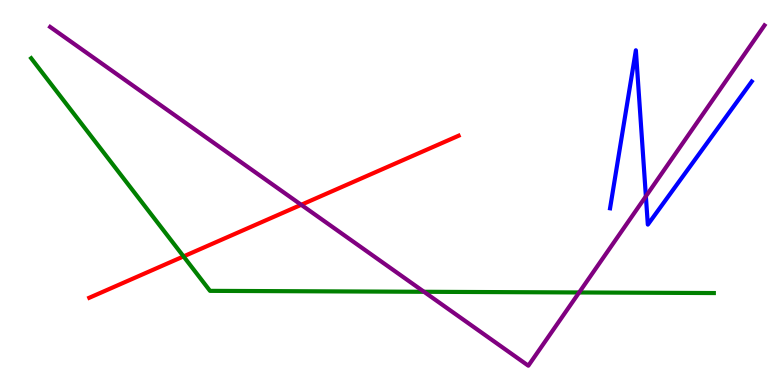[{'lines': ['blue', 'red'], 'intersections': []}, {'lines': ['green', 'red'], 'intersections': [{'x': 2.37, 'y': 3.34}]}, {'lines': ['purple', 'red'], 'intersections': [{'x': 3.89, 'y': 4.68}]}, {'lines': ['blue', 'green'], 'intersections': []}, {'lines': ['blue', 'purple'], 'intersections': [{'x': 8.33, 'y': 4.9}]}, {'lines': ['green', 'purple'], 'intersections': [{'x': 5.47, 'y': 2.42}, {'x': 7.47, 'y': 2.4}]}]